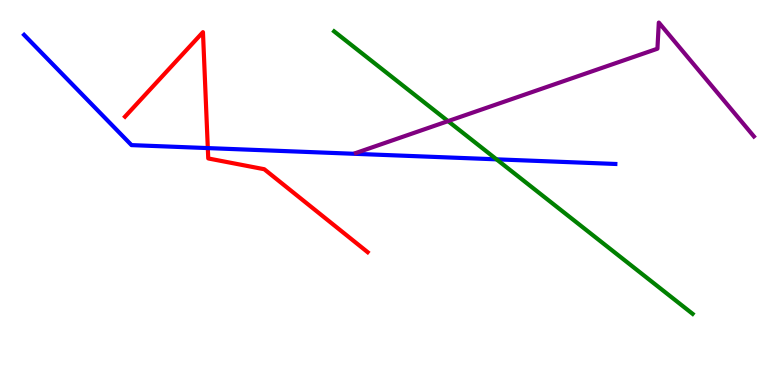[{'lines': ['blue', 'red'], 'intersections': [{'x': 2.68, 'y': 6.15}]}, {'lines': ['green', 'red'], 'intersections': []}, {'lines': ['purple', 'red'], 'intersections': []}, {'lines': ['blue', 'green'], 'intersections': [{'x': 6.41, 'y': 5.86}]}, {'lines': ['blue', 'purple'], 'intersections': []}, {'lines': ['green', 'purple'], 'intersections': [{'x': 5.78, 'y': 6.85}]}]